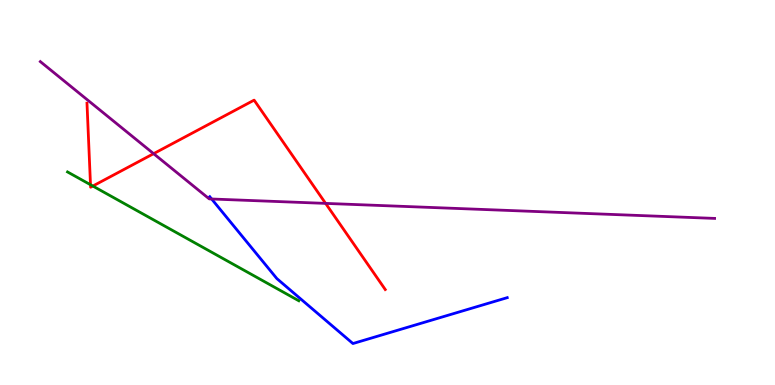[{'lines': ['blue', 'red'], 'intersections': []}, {'lines': ['green', 'red'], 'intersections': [{'x': 1.17, 'y': 5.2}, {'x': 1.2, 'y': 5.17}]}, {'lines': ['purple', 'red'], 'intersections': [{'x': 1.98, 'y': 6.01}, {'x': 4.2, 'y': 4.72}]}, {'lines': ['blue', 'green'], 'intersections': []}, {'lines': ['blue', 'purple'], 'intersections': [{'x': 2.73, 'y': 4.83}]}, {'lines': ['green', 'purple'], 'intersections': []}]